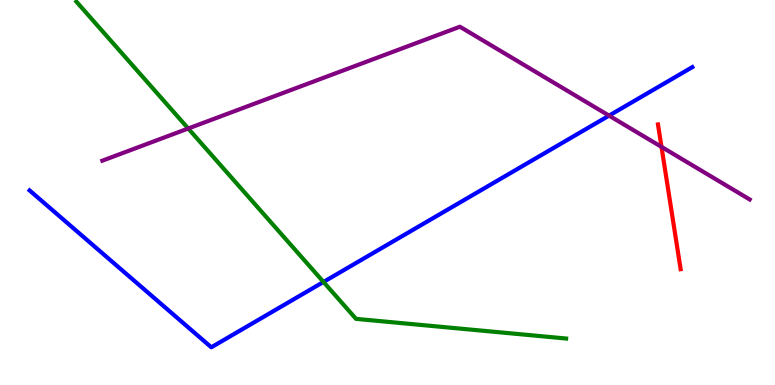[{'lines': ['blue', 'red'], 'intersections': []}, {'lines': ['green', 'red'], 'intersections': []}, {'lines': ['purple', 'red'], 'intersections': [{'x': 8.54, 'y': 6.18}]}, {'lines': ['blue', 'green'], 'intersections': [{'x': 4.17, 'y': 2.68}]}, {'lines': ['blue', 'purple'], 'intersections': [{'x': 7.86, 'y': 7.0}]}, {'lines': ['green', 'purple'], 'intersections': [{'x': 2.43, 'y': 6.66}]}]